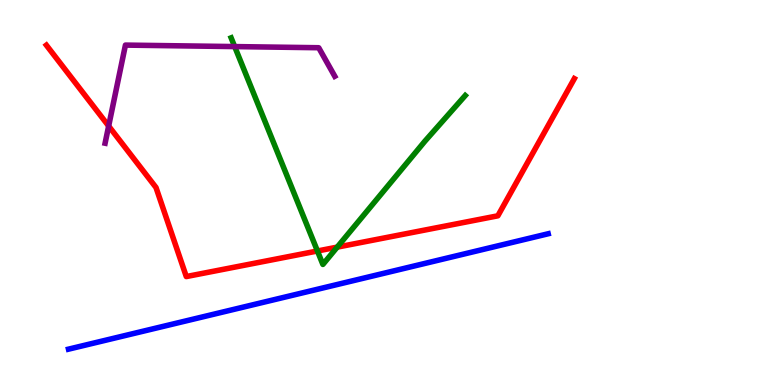[{'lines': ['blue', 'red'], 'intersections': []}, {'lines': ['green', 'red'], 'intersections': [{'x': 4.1, 'y': 3.48}, {'x': 4.35, 'y': 3.58}]}, {'lines': ['purple', 'red'], 'intersections': [{'x': 1.4, 'y': 6.73}]}, {'lines': ['blue', 'green'], 'intersections': []}, {'lines': ['blue', 'purple'], 'intersections': []}, {'lines': ['green', 'purple'], 'intersections': [{'x': 3.03, 'y': 8.79}]}]